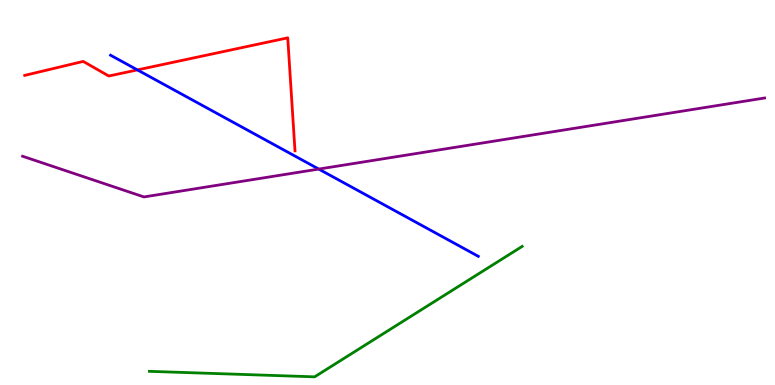[{'lines': ['blue', 'red'], 'intersections': [{'x': 1.77, 'y': 8.18}]}, {'lines': ['green', 'red'], 'intersections': []}, {'lines': ['purple', 'red'], 'intersections': []}, {'lines': ['blue', 'green'], 'intersections': []}, {'lines': ['blue', 'purple'], 'intersections': [{'x': 4.11, 'y': 5.61}]}, {'lines': ['green', 'purple'], 'intersections': []}]